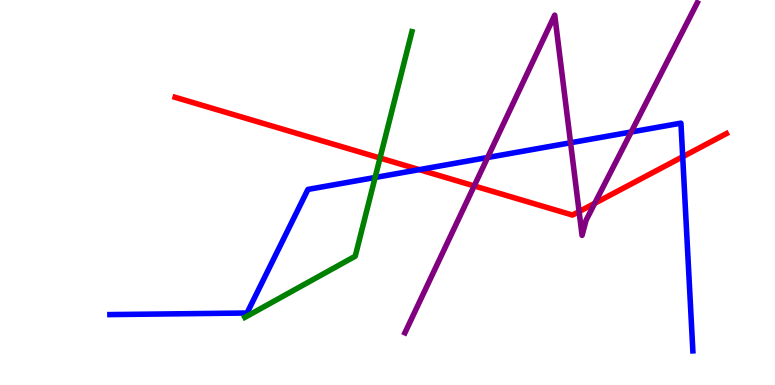[{'lines': ['blue', 'red'], 'intersections': [{'x': 5.41, 'y': 5.59}, {'x': 8.81, 'y': 5.93}]}, {'lines': ['green', 'red'], 'intersections': [{'x': 4.9, 'y': 5.9}]}, {'lines': ['purple', 'red'], 'intersections': [{'x': 6.12, 'y': 5.17}, {'x': 7.47, 'y': 4.5}, {'x': 7.67, 'y': 4.72}]}, {'lines': ['blue', 'green'], 'intersections': [{'x': 4.84, 'y': 5.39}]}, {'lines': ['blue', 'purple'], 'intersections': [{'x': 6.29, 'y': 5.91}, {'x': 7.36, 'y': 6.29}, {'x': 8.14, 'y': 6.57}]}, {'lines': ['green', 'purple'], 'intersections': []}]